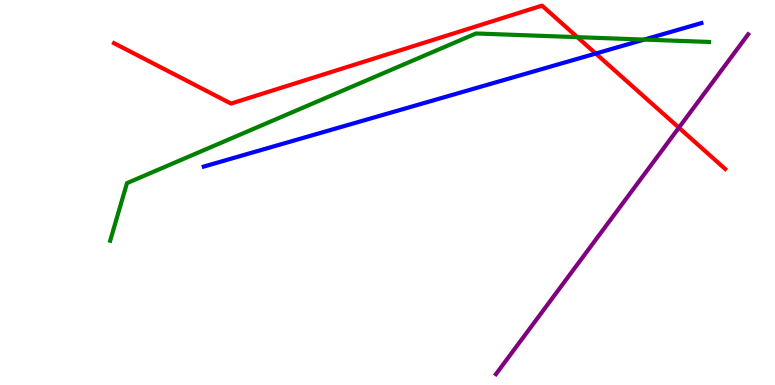[{'lines': ['blue', 'red'], 'intersections': [{'x': 7.69, 'y': 8.61}]}, {'lines': ['green', 'red'], 'intersections': [{'x': 7.45, 'y': 9.03}]}, {'lines': ['purple', 'red'], 'intersections': [{'x': 8.76, 'y': 6.68}]}, {'lines': ['blue', 'green'], 'intersections': [{'x': 8.31, 'y': 8.97}]}, {'lines': ['blue', 'purple'], 'intersections': []}, {'lines': ['green', 'purple'], 'intersections': []}]